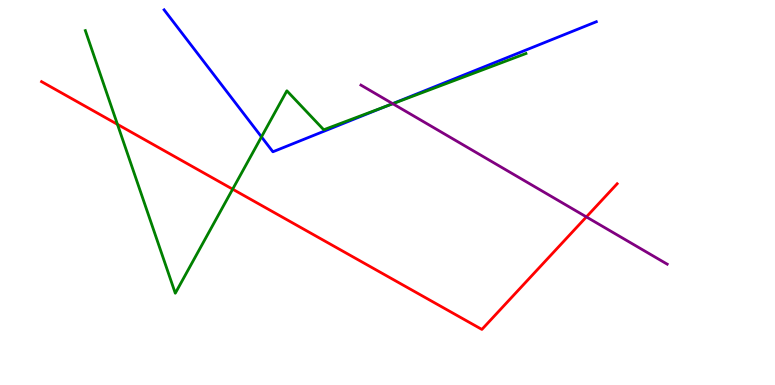[{'lines': ['blue', 'red'], 'intersections': []}, {'lines': ['green', 'red'], 'intersections': [{'x': 1.52, 'y': 6.77}, {'x': 3.0, 'y': 5.09}]}, {'lines': ['purple', 'red'], 'intersections': [{'x': 7.57, 'y': 4.37}]}, {'lines': ['blue', 'green'], 'intersections': [{'x': 3.37, 'y': 6.44}, {'x': 4.99, 'y': 7.24}]}, {'lines': ['blue', 'purple'], 'intersections': [{'x': 5.07, 'y': 7.31}]}, {'lines': ['green', 'purple'], 'intersections': [{'x': 5.07, 'y': 7.31}]}]